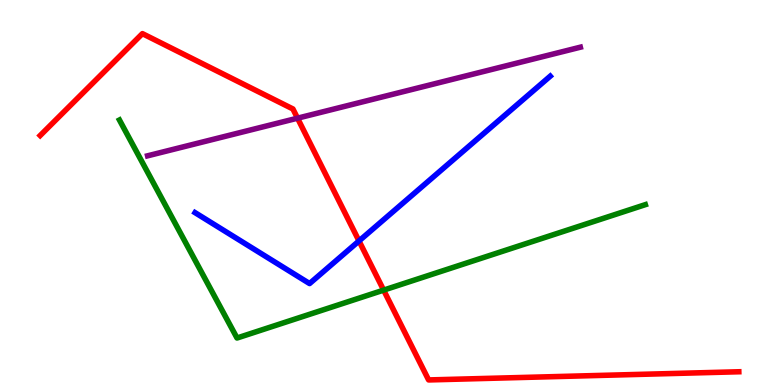[{'lines': ['blue', 'red'], 'intersections': [{'x': 4.63, 'y': 3.74}]}, {'lines': ['green', 'red'], 'intersections': [{'x': 4.95, 'y': 2.46}]}, {'lines': ['purple', 'red'], 'intersections': [{'x': 3.84, 'y': 6.93}]}, {'lines': ['blue', 'green'], 'intersections': []}, {'lines': ['blue', 'purple'], 'intersections': []}, {'lines': ['green', 'purple'], 'intersections': []}]